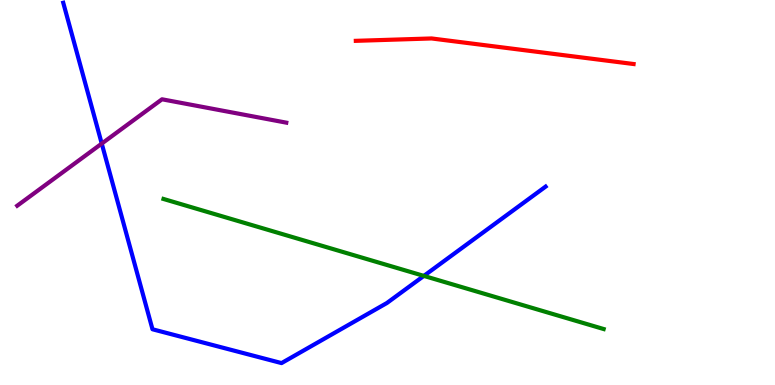[{'lines': ['blue', 'red'], 'intersections': []}, {'lines': ['green', 'red'], 'intersections': []}, {'lines': ['purple', 'red'], 'intersections': []}, {'lines': ['blue', 'green'], 'intersections': [{'x': 5.47, 'y': 2.83}]}, {'lines': ['blue', 'purple'], 'intersections': [{'x': 1.31, 'y': 6.27}]}, {'lines': ['green', 'purple'], 'intersections': []}]